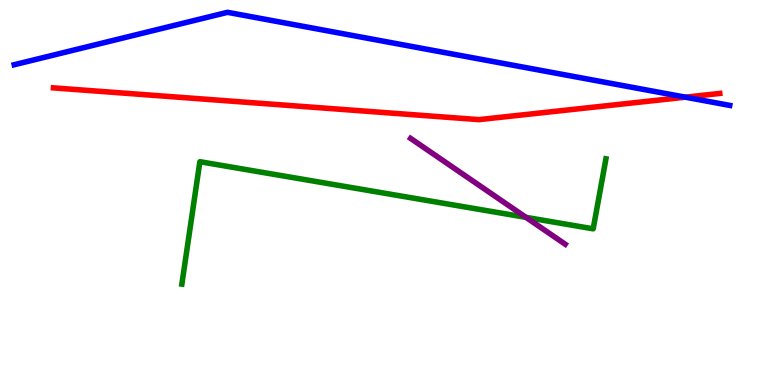[{'lines': ['blue', 'red'], 'intersections': [{'x': 8.84, 'y': 7.48}]}, {'lines': ['green', 'red'], 'intersections': []}, {'lines': ['purple', 'red'], 'intersections': []}, {'lines': ['blue', 'green'], 'intersections': []}, {'lines': ['blue', 'purple'], 'intersections': []}, {'lines': ['green', 'purple'], 'intersections': [{'x': 6.79, 'y': 4.35}]}]